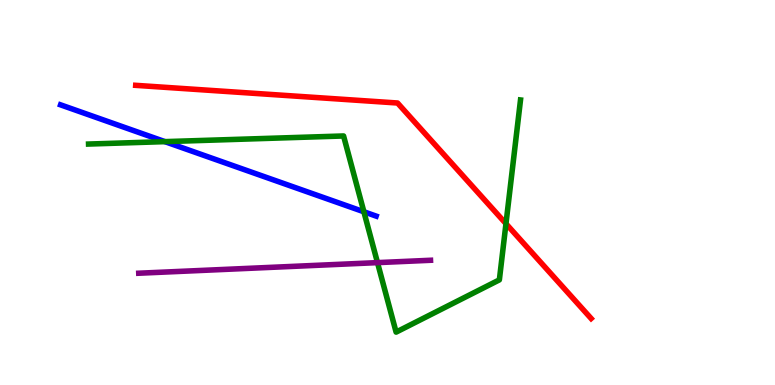[{'lines': ['blue', 'red'], 'intersections': []}, {'lines': ['green', 'red'], 'intersections': [{'x': 6.53, 'y': 4.19}]}, {'lines': ['purple', 'red'], 'intersections': []}, {'lines': ['blue', 'green'], 'intersections': [{'x': 2.13, 'y': 6.32}, {'x': 4.7, 'y': 4.5}]}, {'lines': ['blue', 'purple'], 'intersections': []}, {'lines': ['green', 'purple'], 'intersections': [{'x': 4.87, 'y': 3.18}]}]